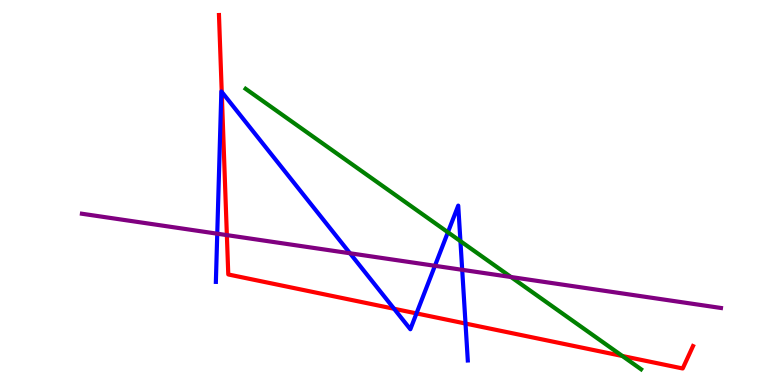[{'lines': ['blue', 'red'], 'intersections': [{'x': 2.86, 'y': 7.61}, {'x': 5.08, 'y': 1.98}, {'x': 5.37, 'y': 1.86}, {'x': 6.01, 'y': 1.6}]}, {'lines': ['green', 'red'], 'intersections': [{'x': 8.03, 'y': 0.753}]}, {'lines': ['purple', 'red'], 'intersections': [{'x': 2.93, 'y': 3.89}]}, {'lines': ['blue', 'green'], 'intersections': [{'x': 5.78, 'y': 3.97}, {'x': 5.94, 'y': 3.74}]}, {'lines': ['blue', 'purple'], 'intersections': [{'x': 2.8, 'y': 3.93}, {'x': 4.52, 'y': 3.42}, {'x': 5.61, 'y': 3.1}, {'x': 5.96, 'y': 2.99}]}, {'lines': ['green', 'purple'], 'intersections': [{'x': 6.59, 'y': 2.8}]}]